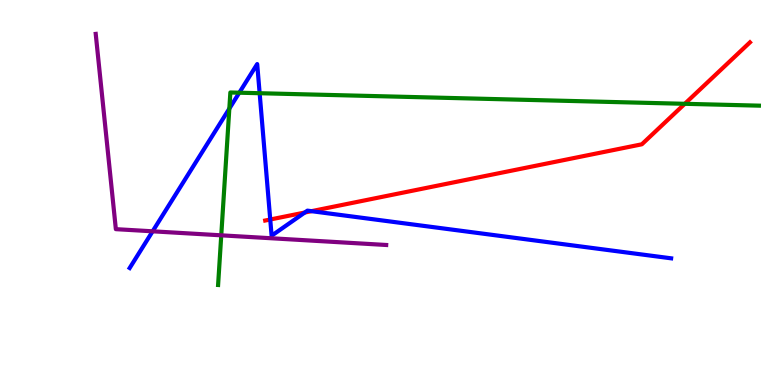[{'lines': ['blue', 'red'], 'intersections': [{'x': 3.49, 'y': 4.3}, {'x': 3.93, 'y': 4.48}, {'x': 4.02, 'y': 4.52}]}, {'lines': ['green', 'red'], 'intersections': [{'x': 8.84, 'y': 7.3}]}, {'lines': ['purple', 'red'], 'intersections': []}, {'lines': ['blue', 'green'], 'intersections': [{'x': 2.96, 'y': 7.18}, {'x': 3.09, 'y': 7.59}, {'x': 3.35, 'y': 7.58}]}, {'lines': ['blue', 'purple'], 'intersections': [{'x': 1.97, 'y': 3.99}]}, {'lines': ['green', 'purple'], 'intersections': [{'x': 2.85, 'y': 3.89}]}]